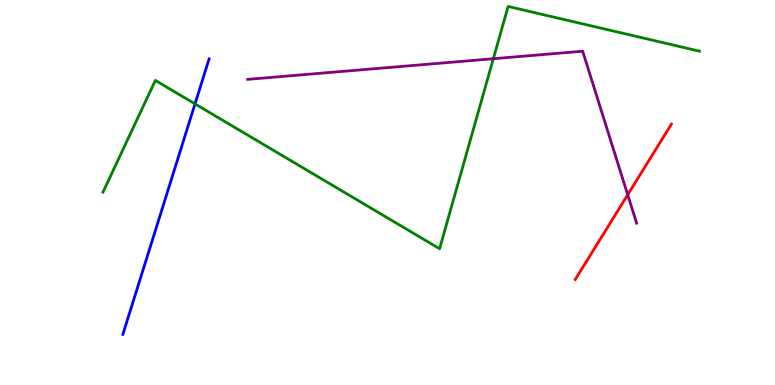[{'lines': ['blue', 'red'], 'intersections': []}, {'lines': ['green', 'red'], 'intersections': []}, {'lines': ['purple', 'red'], 'intersections': [{'x': 8.1, 'y': 4.94}]}, {'lines': ['blue', 'green'], 'intersections': [{'x': 2.52, 'y': 7.3}]}, {'lines': ['blue', 'purple'], 'intersections': []}, {'lines': ['green', 'purple'], 'intersections': [{'x': 6.37, 'y': 8.47}]}]